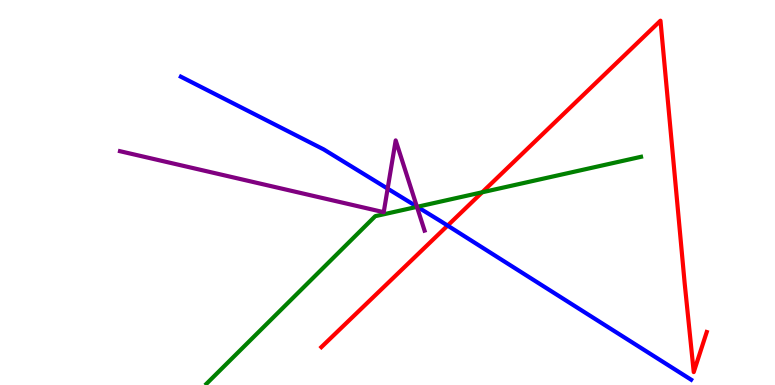[{'lines': ['blue', 'red'], 'intersections': [{'x': 5.78, 'y': 4.14}]}, {'lines': ['green', 'red'], 'intersections': [{'x': 6.22, 'y': 5.01}]}, {'lines': ['purple', 'red'], 'intersections': []}, {'lines': ['blue', 'green'], 'intersections': [{'x': 5.38, 'y': 4.63}]}, {'lines': ['blue', 'purple'], 'intersections': [{'x': 5.0, 'y': 5.1}, {'x': 5.38, 'y': 4.63}]}, {'lines': ['green', 'purple'], 'intersections': [{'x': 5.38, 'y': 4.63}]}]